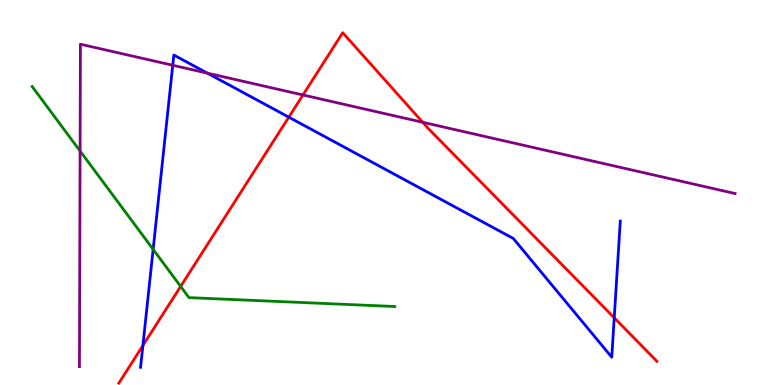[{'lines': ['blue', 'red'], 'intersections': [{'x': 1.84, 'y': 1.03}, {'x': 3.73, 'y': 6.96}, {'x': 7.93, 'y': 1.75}]}, {'lines': ['green', 'red'], 'intersections': [{'x': 2.33, 'y': 2.56}]}, {'lines': ['purple', 'red'], 'intersections': [{'x': 3.91, 'y': 7.53}, {'x': 5.45, 'y': 6.82}]}, {'lines': ['blue', 'green'], 'intersections': [{'x': 1.98, 'y': 3.52}]}, {'lines': ['blue', 'purple'], 'intersections': [{'x': 2.23, 'y': 8.3}, {'x': 2.68, 'y': 8.1}]}, {'lines': ['green', 'purple'], 'intersections': [{'x': 1.03, 'y': 6.08}]}]